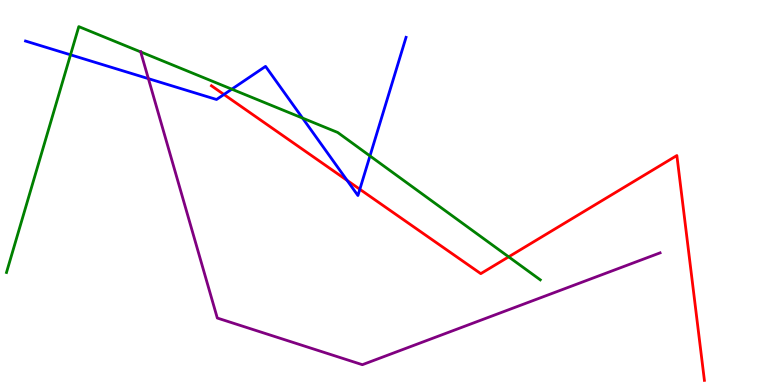[{'lines': ['blue', 'red'], 'intersections': [{'x': 2.89, 'y': 7.55}, {'x': 4.48, 'y': 5.31}, {'x': 4.64, 'y': 5.08}]}, {'lines': ['green', 'red'], 'intersections': [{'x': 6.56, 'y': 3.33}]}, {'lines': ['purple', 'red'], 'intersections': []}, {'lines': ['blue', 'green'], 'intersections': [{'x': 0.91, 'y': 8.58}, {'x': 2.99, 'y': 7.68}, {'x': 3.9, 'y': 6.93}, {'x': 4.77, 'y': 5.95}]}, {'lines': ['blue', 'purple'], 'intersections': [{'x': 1.91, 'y': 7.96}]}, {'lines': ['green', 'purple'], 'intersections': [{'x': 1.82, 'y': 8.65}]}]